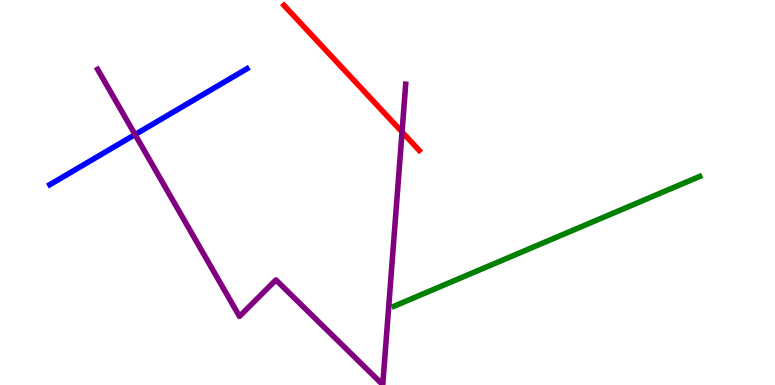[{'lines': ['blue', 'red'], 'intersections': []}, {'lines': ['green', 'red'], 'intersections': []}, {'lines': ['purple', 'red'], 'intersections': [{'x': 5.19, 'y': 6.57}]}, {'lines': ['blue', 'green'], 'intersections': []}, {'lines': ['blue', 'purple'], 'intersections': [{'x': 1.74, 'y': 6.51}]}, {'lines': ['green', 'purple'], 'intersections': []}]